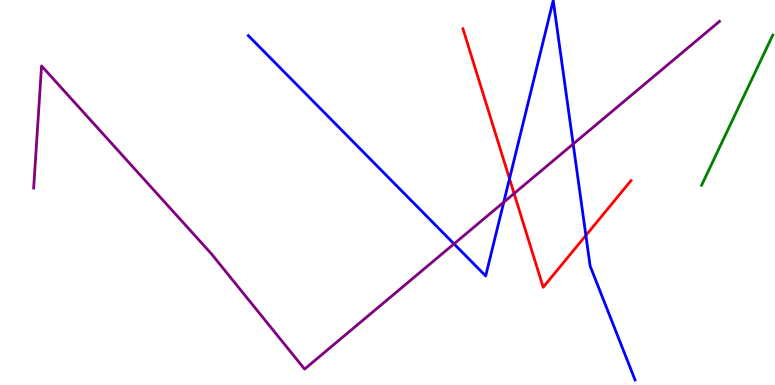[{'lines': ['blue', 'red'], 'intersections': [{'x': 6.57, 'y': 5.36}, {'x': 7.56, 'y': 3.89}]}, {'lines': ['green', 'red'], 'intersections': []}, {'lines': ['purple', 'red'], 'intersections': [{'x': 6.63, 'y': 4.97}]}, {'lines': ['blue', 'green'], 'intersections': []}, {'lines': ['blue', 'purple'], 'intersections': [{'x': 5.86, 'y': 3.67}, {'x': 6.5, 'y': 4.75}, {'x': 7.4, 'y': 6.26}]}, {'lines': ['green', 'purple'], 'intersections': []}]